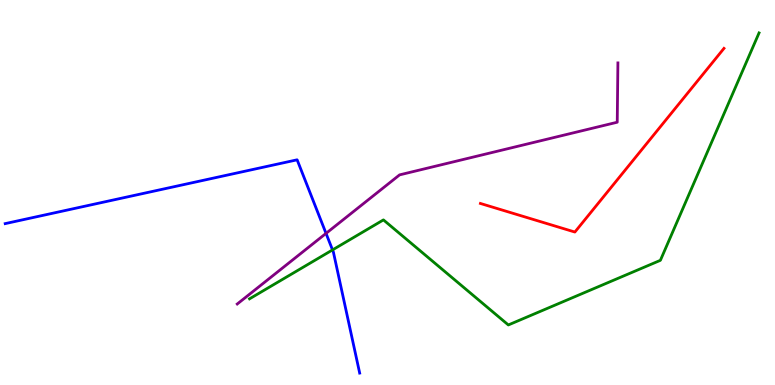[{'lines': ['blue', 'red'], 'intersections': []}, {'lines': ['green', 'red'], 'intersections': []}, {'lines': ['purple', 'red'], 'intersections': []}, {'lines': ['blue', 'green'], 'intersections': [{'x': 4.29, 'y': 3.51}]}, {'lines': ['blue', 'purple'], 'intersections': [{'x': 4.21, 'y': 3.94}]}, {'lines': ['green', 'purple'], 'intersections': []}]